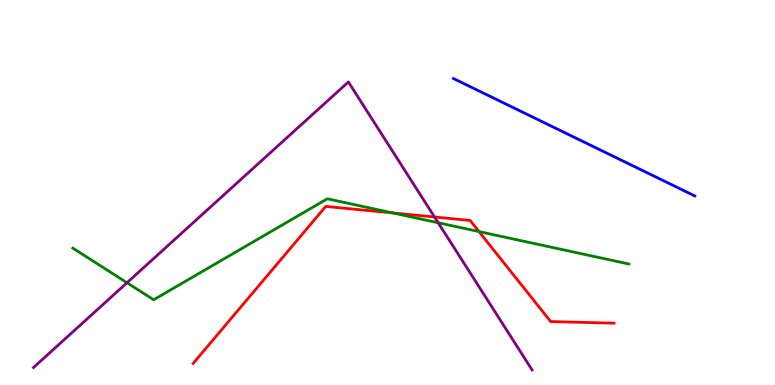[{'lines': ['blue', 'red'], 'intersections': []}, {'lines': ['green', 'red'], 'intersections': [{'x': 5.07, 'y': 4.47}, {'x': 6.18, 'y': 3.99}]}, {'lines': ['purple', 'red'], 'intersections': [{'x': 5.61, 'y': 4.36}]}, {'lines': ['blue', 'green'], 'intersections': []}, {'lines': ['blue', 'purple'], 'intersections': []}, {'lines': ['green', 'purple'], 'intersections': [{'x': 1.64, 'y': 2.66}, {'x': 5.65, 'y': 4.21}]}]